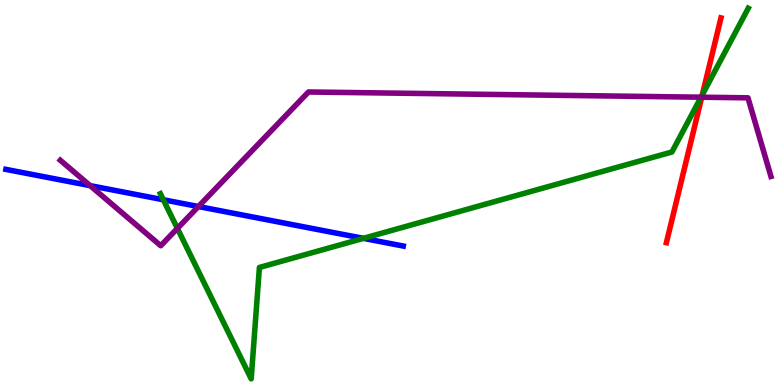[{'lines': ['blue', 'red'], 'intersections': []}, {'lines': ['green', 'red'], 'intersections': [{'x': 9.06, 'y': 7.54}]}, {'lines': ['purple', 'red'], 'intersections': [{'x': 9.05, 'y': 7.48}]}, {'lines': ['blue', 'green'], 'intersections': [{'x': 2.11, 'y': 4.81}, {'x': 4.69, 'y': 3.81}]}, {'lines': ['blue', 'purple'], 'intersections': [{'x': 1.16, 'y': 5.18}, {'x': 2.56, 'y': 4.64}]}, {'lines': ['green', 'purple'], 'intersections': [{'x': 2.29, 'y': 4.07}, {'x': 9.05, 'y': 7.48}]}]